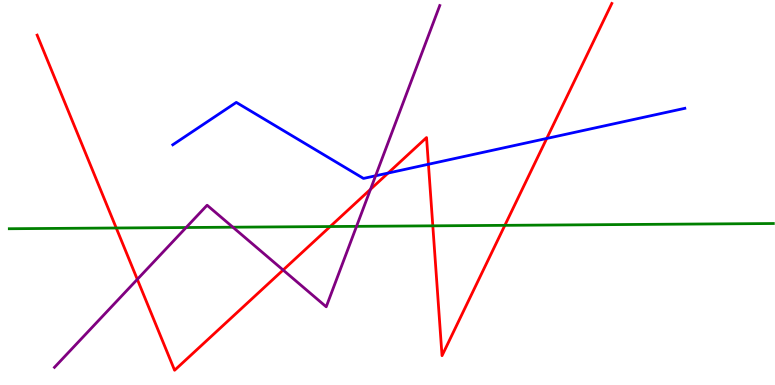[{'lines': ['blue', 'red'], 'intersections': [{'x': 5.01, 'y': 5.5}, {'x': 5.53, 'y': 5.73}, {'x': 7.05, 'y': 6.4}]}, {'lines': ['green', 'red'], 'intersections': [{'x': 1.5, 'y': 4.08}, {'x': 4.26, 'y': 4.12}, {'x': 5.58, 'y': 4.13}, {'x': 6.51, 'y': 4.15}]}, {'lines': ['purple', 'red'], 'intersections': [{'x': 1.77, 'y': 2.74}, {'x': 3.65, 'y': 2.99}, {'x': 4.78, 'y': 5.08}]}, {'lines': ['blue', 'green'], 'intersections': []}, {'lines': ['blue', 'purple'], 'intersections': [{'x': 4.85, 'y': 5.43}]}, {'lines': ['green', 'purple'], 'intersections': [{'x': 2.4, 'y': 4.09}, {'x': 3.0, 'y': 4.1}, {'x': 4.6, 'y': 4.12}]}]